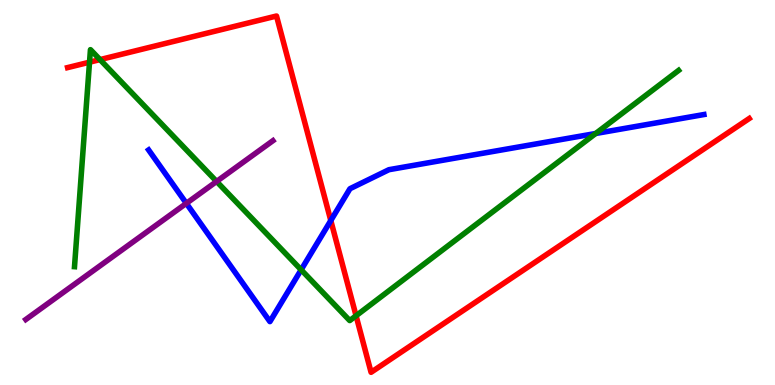[{'lines': ['blue', 'red'], 'intersections': [{'x': 4.27, 'y': 4.27}]}, {'lines': ['green', 'red'], 'intersections': [{'x': 1.16, 'y': 8.38}, {'x': 1.29, 'y': 8.45}, {'x': 4.59, 'y': 1.8}]}, {'lines': ['purple', 'red'], 'intersections': []}, {'lines': ['blue', 'green'], 'intersections': [{'x': 3.89, 'y': 2.99}, {'x': 7.69, 'y': 6.53}]}, {'lines': ['blue', 'purple'], 'intersections': [{'x': 2.4, 'y': 4.72}]}, {'lines': ['green', 'purple'], 'intersections': [{'x': 2.79, 'y': 5.29}]}]